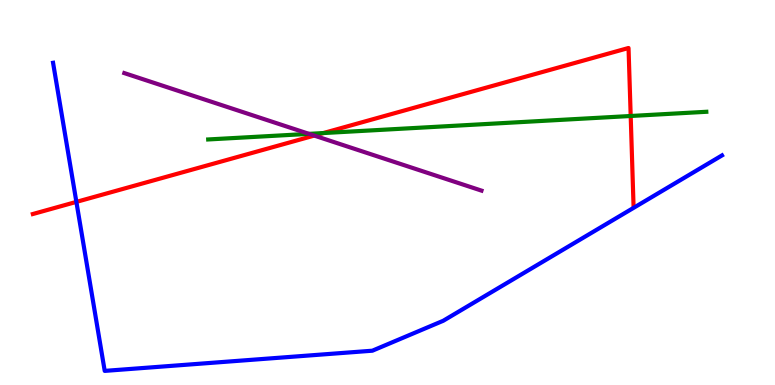[{'lines': ['blue', 'red'], 'intersections': [{'x': 0.986, 'y': 4.76}]}, {'lines': ['green', 'red'], 'intersections': [{'x': 4.17, 'y': 6.54}, {'x': 8.14, 'y': 6.99}]}, {'lines': ['purple', 'red'], 'intersections': [{'x': 4.05, 'y': 6.48}]}, {'lines': ['blue', 'green'], 'intersections': []}, {'lines': ['blue', 'purple'], 'intersections': []}, {'lines': ['green', 'purple'], 'intersections': [{'x': 3.99, 'y': 6.52}]}]